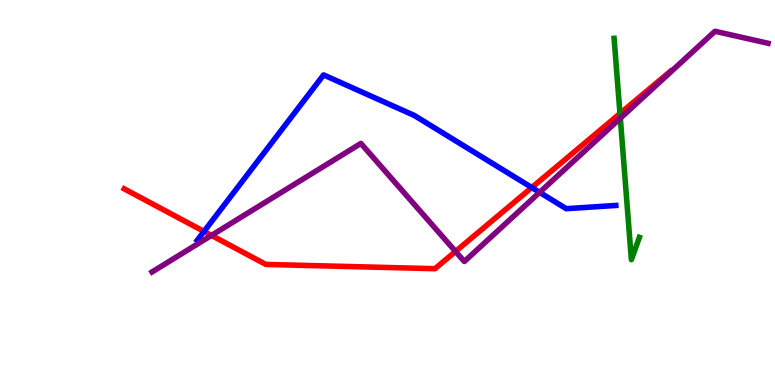[{'lines': ['blue', 'red'], 'intersections': [{'x': 2.63, 'y': 3.99}, {'x': 6.86, 'y': 5.13}]}, {'lines': ['green', 'red'], 'intersections': [{'x': 8.0, 'y': 7.05}]}, {'lines': ['purple', 'red'], 'intersections': [{'x': 2.73, 'y': 3.89}, {'x': 5.88, 'y': 3.47}]}, {'lines': ['blue', 'green'], 'intersections': []}, {'lines': ['blue', 'purple'], 'intersections': [{'x': 6.96, 'y': 5.0}]}, {'lines': ['green', 'purple'], 'intersections': [{'x': 8.0, 'y': 6.93}]}]